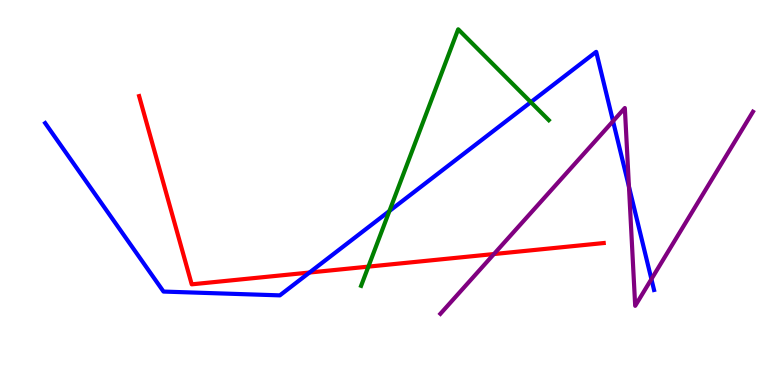[{'lines': ['blue', 'red'], 'intersections': [{'x': 3.99, 'y': 2.92}]}, {'lines': ['green', 'red'], 'intersections': [{'x': 4.75, 'y': 3.07}]}, {'lines': ['purple', 'red'], 'intersections': [{'x': 6.37, 'y': 3.4}]}, {'lines': ['blue', 'green'], 'intersections': [{'x': 5.02, 'y': 4.52}, {'x': 6.85, 'y': 7.35}]}, {'lines': ['blue', 'purple'], 'intersections': [{'x': 7.91, 'y': 6.85}, {'x': 8.12, 'y': 5.15}, {'x': 8.41, 'y': 2.75}]}, {'lines': ['green', 'purple'], 'intersections': []}]